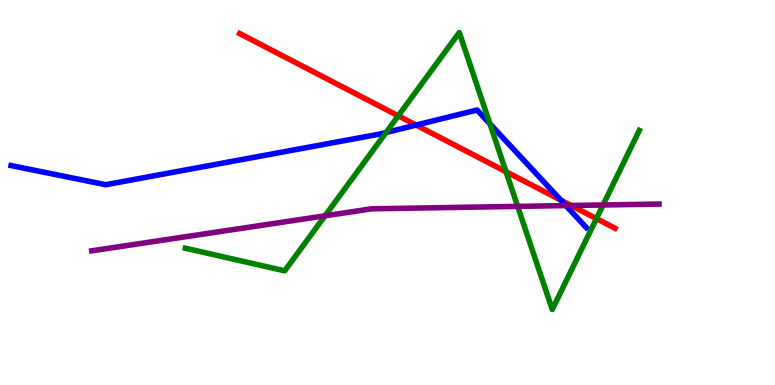[{'lines': ['blue', 'red'], 'intersections': [{'x': 5.37, 'y': 6.75}, {'x': 7.24, 'y': 4.8}]}, {'lines': ['green', 'red'], 'intersections': [{'x': 5.14, 'y': 6.99}, {'x': 6.53, 'y': 5.54}, {'x': 7.7, 'y': 4.32}]}, {'lines': ['purple', 'red'], 'intersections': [{'x': 7.37, 'y': 4.66}]}, {'lines': ['blue', 'green'], 'intersections': [{'x': 4.98, 'y': 6.56}, {'x': 6.32, 'y': 6.78}]}, {'lines': ['blue', 'purple'], 'intersections': [{'x': 7.3, 'y': 4.66}]}, {'lines': ['green', 'purple'], 'intersections': [{'x': 4.19, 'y': 4.39}, {'x': 6.68, 'y': 4.64}, {'x': 7.78, 'y': 4.68}]}]